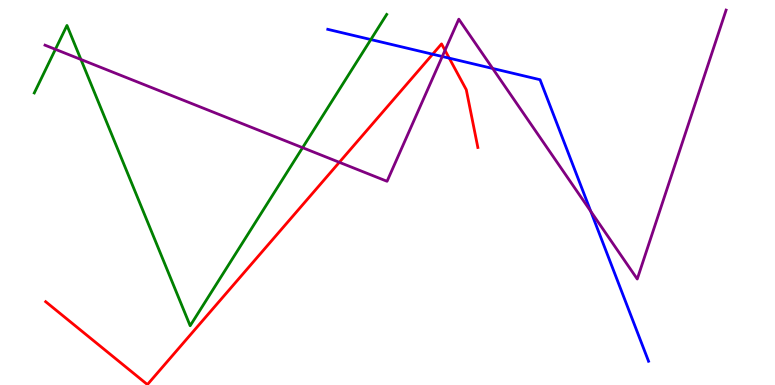[{'lines': ['blue', 'red'], 'intersections': [{'x': 5.58, 'y': 8.59}, {'x': 5.8, 'y': 8.49}]}, {'lines': ['green', 'red'], 'intersections': []}, {'lines': ['purple', 'red'], 'intersections': [{'x': 4.38, 'y': 5.78}, {'x': 5.74, 'y': 8.69}]}, {'lines': ['blue', 'green'], 'intersections': [{'x': 4.79, 'y': 8.97}]}, {'lines': ['blue', 'purple'], 'intersections': [{'x': 5.71, 'y': 8.53}, {'x': 6.36, 'y': 8.22}, {'x': 7.62, 'y': 4.51}]}, {'lines': ['green', 'purple'], 'intersections': [{'x': 0.715, 'y': 8.72}, {'x': 1.04, 'y': 8.46}, {'x': 3.9, 'y': 6.16}]}]